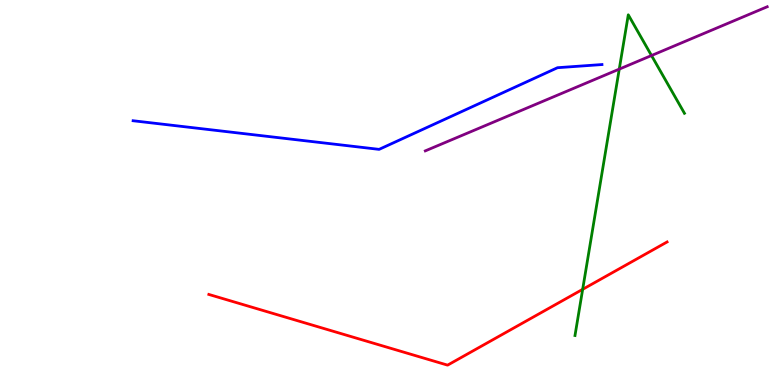[{'lines': ['blue', 'red'], 'intersections': []}, {'lines': ['green', 'red'], 'intersections': [{'x': 7.52, 'y': 2.48}]}, {'lines': ['purple', 'red'], 'intersections': []}, {'lines': ['blue', 'green'], 'intersections': []}, {'lines': ['blue', 'purple'], 'intersections': []}, {'lines': ['green', 'purple'], 'intersections': [{'x': 7.99, 'y': 8.2}, {'x': 8.41, 'y': 8.56}]}]